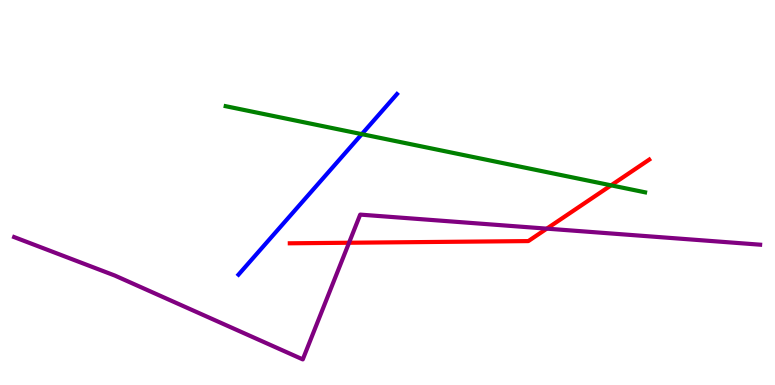[{'lines': ['blue', 'red'], 'intersections': []}, {'lines': ['green', 'red'], 'intersections': [{'x': 7.88, 'y': 5.19}]}, {'lines': ['purple', 'red'], 'intersections': [{'x': 4.5, 'y': 3.69}, {'x': 7.06, 'y': 4.06}]}, {'lines': ['blue', 'green'], 'intersections': [{'x': 4.67, 'y': 6.52}]}, {'lines': ['blue', 'purple'], 'intersections': []}, {'lines': ['green', 'purple'], 'intersections': []}]